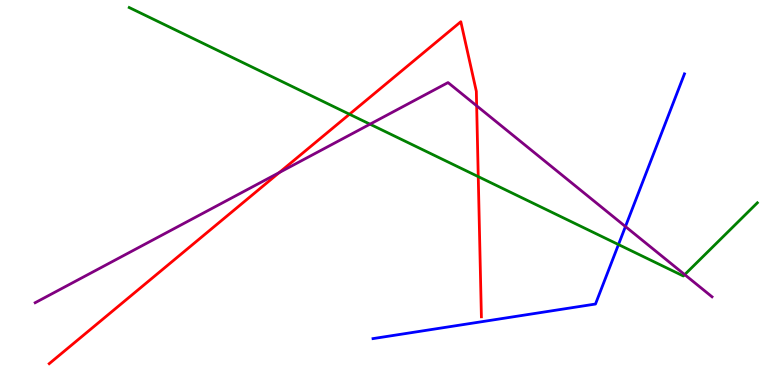[{'lines': ['blue', 'red'], 'intersections': []}, {'lines': ['green', 'red'], 'intersections': [{'x': 4.51, 'y': 7.03}, {'x': 6.17, 'y': 5.41}]}, {'lines': ['purple', 'red'], 'intersections': [{'x': 3.6, 'y': 5.52}, {'x': 6.15, 'y': 7.25}]}, {'lines': ['blue', 'green'], 'intersections': [{'x': 7.98, 'y': 3.65}]}, {'lines': ['blue', 'purple'], 'intersections': [{'x': 8.07, 'y': 4.12}]}, {'lines': ['green', 'purple'], 'intersections': [{'x': 4.77, 'y': 6.77}, {'x': 8.83, 'y': 2.87}]}]